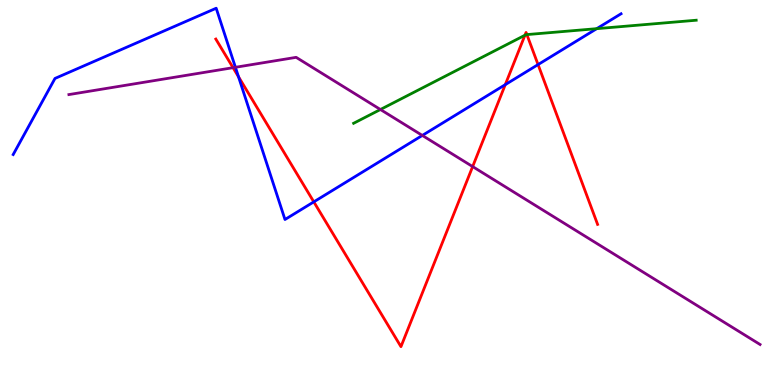[{'lines': ['blue', 'red'], 'intersections': [{'x': 3.08, 'y': 8.01}, {'x': 4.05, 'y': 4.76}, {'x': 6.52, 'y': 7.8}, {'x': 6.94, 'y': 8.32}]}, {'lines': ['green', 'red'], 'intersections': [{'x': 6.77, 'y': 9.08}, {'x': 6.8, 'y': 9.1}]}, {'lines': ['purple', 'red'], 'intersections': [{'x': 3.01, 'y': 8.24}, {'x': 6.1, 'y': 5.67}]}, {'lines': ['blue', 'green'], 'intersections': [{'x': 7.7, 'y': 9.26}]}, {'lines': ['blue', 'purple'], 'intersections': [{'x': 3.04, 'y': 8.25}, {'x': 5.45, 'y': 6.48}]}, {'lines': ['green', 'purple'], 'intersections': [{'x': 4.91, 'y': 7.16}]}]